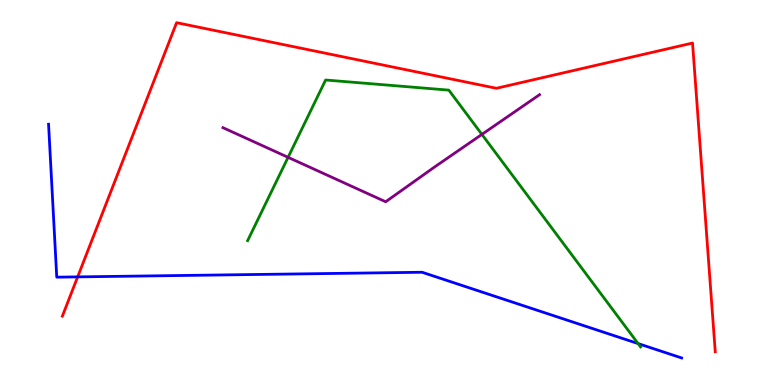[{'lines': ['blue', 'red'], 'intersections': [{'x': 1.0, 'y': 2.81}]}, {'lines': ['green', 'red'], 'intersections': []}, {'lines': ['purple', 'red'], 'intersections': []}, {'lines': ['blue', 'green'], 'intersections': [{'x': 8.23, 'y': 1.08}]}, {'lines': ['blue', 'purple'], 'intersections': []}, {'lines': ['green', 'purple'], 'intersections': [{'x': 3.72, 'y': 5.91}, {'x': 6.22, 'y': 6.51}]}]